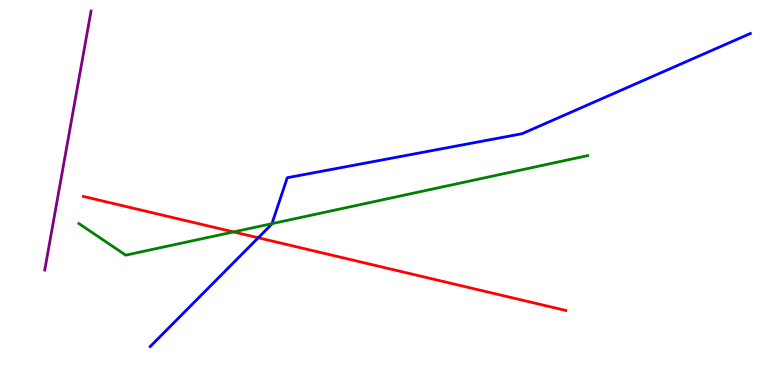[{'lines': ['blue', 'red'], 'intersections': [{'x': 3.33, 'y': 3.82}]}, {'lines': ['green', 'red'], 'intersections': [{'x': 3.01, 'y': 3.98}]}, {'lines': ['purple', 'red'], 'intersections': []}, {'lines': ['blue', 'green'], 'intersections': [{'x': 3.51, 'y': 4.19}]}, {'lines': ['blue', 'purple'], 'intersections': []}, {'lines': ['green', 'purple'], 'intersections': []}]